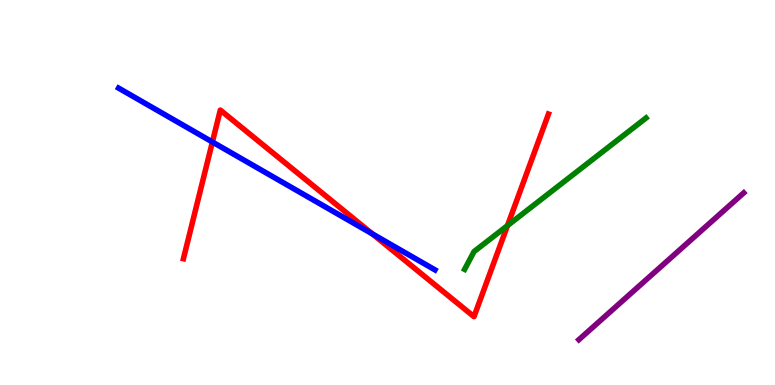[{'lines': ['blue', 'red'], 'intersections': [{'x': 2.74, 'y': 6.31}, {'x': 4.81, 'y': 3.92}]}, {'lines': ['green', 'red'], 'intersections': [{'x': 6.55, 'y': 4.14}]}, {'lines': ['purple', 'red'], 'intersections': []}, {'lines': ['blue', 'green'], 'intersections': []}, {'lines': ['blue', 'purple'], 'intersections': []}, {'lines': ['green', 'purple'], 'intersections': []}]